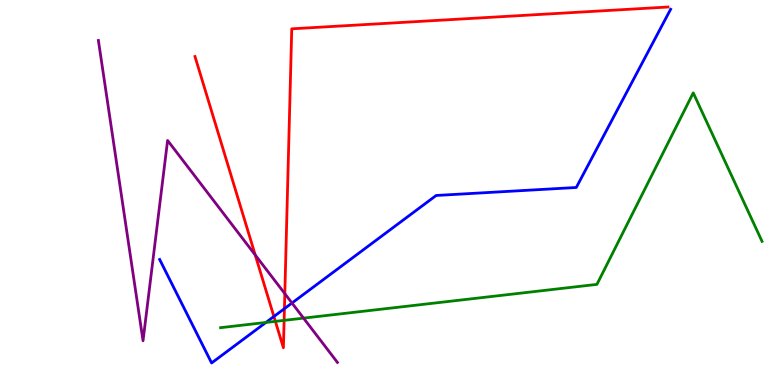[{'lines': ['blue', 'red'], 'intersections': [{'x': 3.53, 'y': 1.78}, {'x': 3.67, 'y': 1.98}]}, {'lines': ['green', 'red'], 'intersections': [{'x': 3.55, 'y': 1.65}, {'x': 3.67, 'y': 1.68}]}, {'lines': ['purple', 'red'], 'intersections': [{'x': 3.29, 'y': 3.38}, {'x': 3.68, 'y': 2.37}]}, {'lines': ['blue', 'green'], 'intersections': [{'x': 3.43, 'y': 1.62}]}, {'lines': ['blue', 'purple'], 'intersections': [{'x': 3.77, 'y': 2.13}]}, {'lines': ['green', 'purple'], 'intersections': [{'x': 3.92, 'y': 1.74}]}]